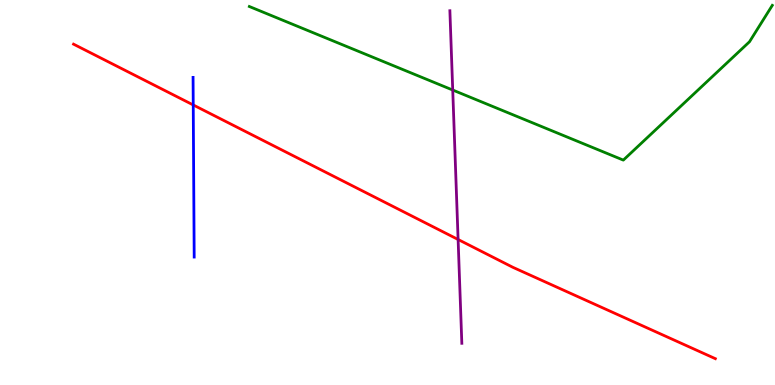[{'lines': ['blue', 'red'], 'intersections': [{'x': 2.49, 'y': 7.27}]}, {'lines': ['green', 'red'], 'intersections': []}, {'lines': ['purple', 'red'], 'intersections': [{'x': 5.91, 'y': 3.78}]}, {'lines': ['blue', 'green'], 'intersections': []}, {'lines': ['blue', 'purple'], 'intersections': []}, {'lines': ['green', 'purple'], 'intersections': [{'x': 5.84, 'y': 7.66}]}]